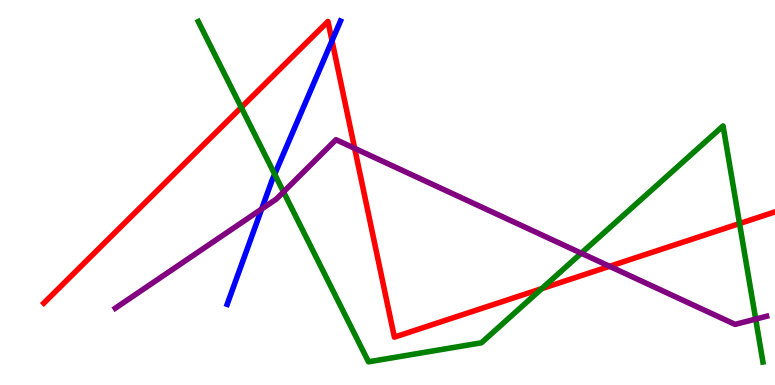[{'lines': ['blue', 'red'], 'intersections': [{'x': 4.28, 'y': 8.94}]}, {'lines': ['green', 'red'], 'intersections': [{'x': 3.11, 'y': 7.21}, {'x': 6.99, 'y': 2.5}, {'x': 9.54, 'y': 4.19}]}, {'lines': ['purple', 'red'], 'intersections': [{'x': 4.58, 'y': 6.15}, {'x': 7.87, 'y': 3.08}]}, {'lines': ['blue', 'green'], 'intersections': [{'x': 3.54, 'y': 5.47}]}, {'lines': ['blue', 'purple'], 'intersections': [{'x': 3.38, 'y': 4.57}]}, {'lines': ['green', 'purple'], 'intersections': [{'x': 3.66, 'y': 5.02}, {'x': 7.5, 'y': 3.42}, {'x': 9.75, 'y': 1.71}]}]